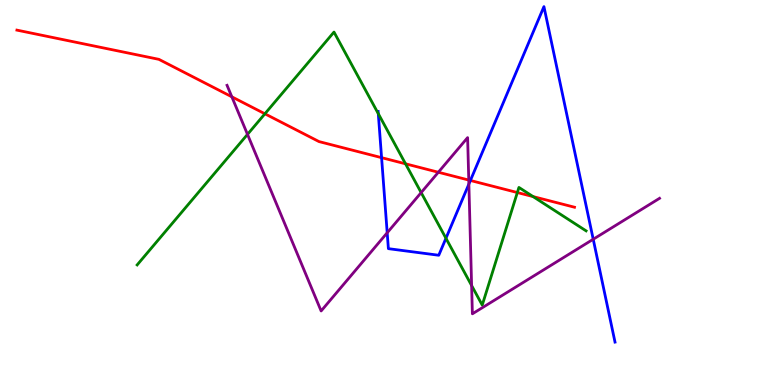[{'lines': ['blue', 'red'], 'intersections': [{'x': 4.92, 'y': 5.9}, {'x': 6.07, 'y': 5.31}]}, {'lines': ['green', 'red'], 'intersections': [{'x': 3.42, 'y': 7.04}, {'x': 5.23, 'y': 5.75}, {'x': 6.68, 'y': 5.0}, {'x': 6.88, 'y': 4.89}]}, {'lines': ['purple', 'red'], 'intersections': [{'x': 2.99, 'y': 7.49}, {'x': 5.66, 'y': 5.53}, {'x': 6.05, 'y': 5.32}]}, {'lines': ['blue', 'green'], 'intersections': [{'x': 4.88, 'y': 7.05}, {'x': 5.75, 'y': 3.81}]}, {'lines': ['blue', 'purple'], 'intersections': [{'x': 5.0, 'y': 3.95}, {'x': 6.05, 'y': 5.22}, {'x': 7.65, 'y': 3.79}]}, {'lines': ['green', 'purple'], 'intersections': [{'x': 3.19, 'y': 6.51}, {'x': 5.43, 'y': 5.0}, {'x': 6.09, 'y': 2.58}]}]